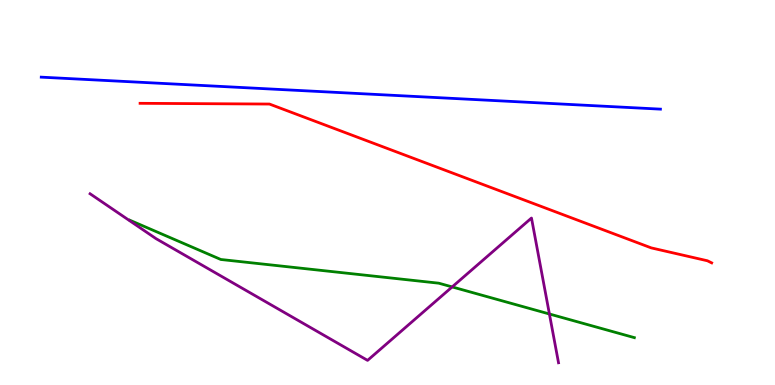[{'lines': ['blue', 'red'], 'intersections': []}, {'lines': ['green', 'red'], 'intersections': []}, {'lines': ['purple', 'red'], 'intersections': []}, {'lines': ['blue', 'green'], 'intersections': []}, {'lines': ['blue', 'purple'], 'intersections': []}, {'lines': ['green', 'purple'], 'intersections': [{'x': 5.83, 'y': 2.55}, {'x': 7.09, 'y': 1.84}]}]